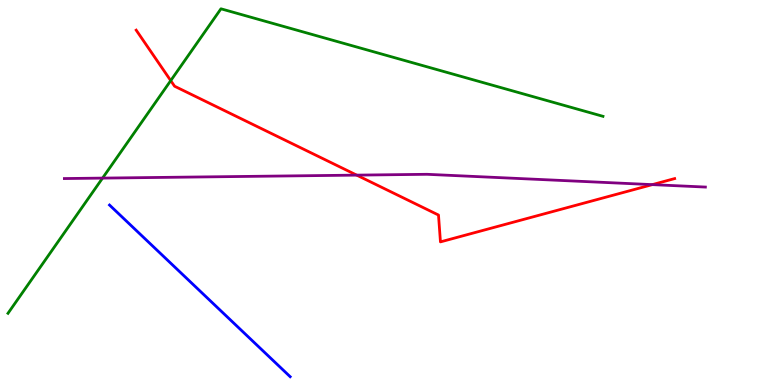[{'lines': ['blue', 'red'], 'intersections': []}, {'lines': ['green', 'red'], 'intersections': [{'x': 2.2, 'y': 7.91}]}, {'lines': ['purple', 'red'], 'intersections': [{'x': 4.6, 'y': 5.45}, {'x': 8.42, 'y': 5.2}]}, {'lines': ['blue', 'green'], 'intersections': []}, {'lines': ['blue', 'purple'], 'intersections': []}, {'lines': ['green', 'purple'], 'intersections': [{'x': 1.32, 'y': 5.37}]}]